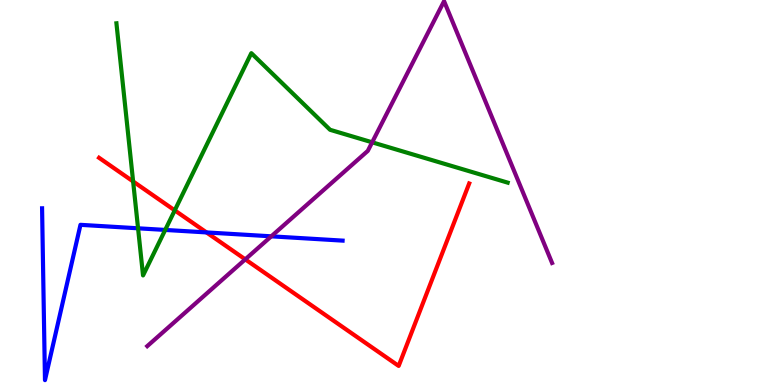[{'lines': ['blue', 'red'], 'intersections': [{'x': 2.66, 'y': 3.96}]}, {'lines': ['green', 'red'], 'intersections': [{'x': 1.72, 'y': 5.29}, {'x': 2.25, 'y': 4.54}]}, {'lines': ['purple', 'red'], 'intersections': [{'x': 3.16, 'y': 3.26}]}, {'lines': ['blue', 'green'], 'intersections': [{'x': 1.78, 'y': 4.07}, {'x': 2.13, 'y': 4.03}]}, {'lines': ['blue', 'purple'], 'intersections': [{'x': 3.5, 'y': 3.86}]}, {'lines': ['green', 'purple'], 'intersections': [{'x': 4.8, 'y': 6.3}]}]